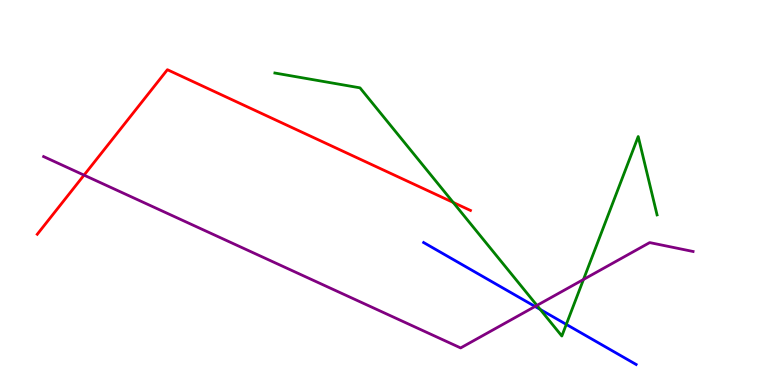[{'lines': ['blue', 'red'], 'intersections': []}, {'lines': ['green', 'red'], 'intersections': [{'x': 5.85, 'y': 4.74}]}, {'lines': ['purple', 'red'], 'intersections': [{'x': 1.08, 'y': 5.45}]}, {'lines': ['blue', 'green'], 'intersections': [{'x': 6.97, 'y': 1.96}, {'x': 7.31, 'y': 1.57}]}, {'lines': ['blue', 'purple'], 'intersections': [{'x': 6.9, 'y': 2.04}]}, {'lines': ['green', 'purple'], 'intersections': [{'x': 6.93, 'y': 2.07}, {'x': 7.53, 'y': 2.74}]}]